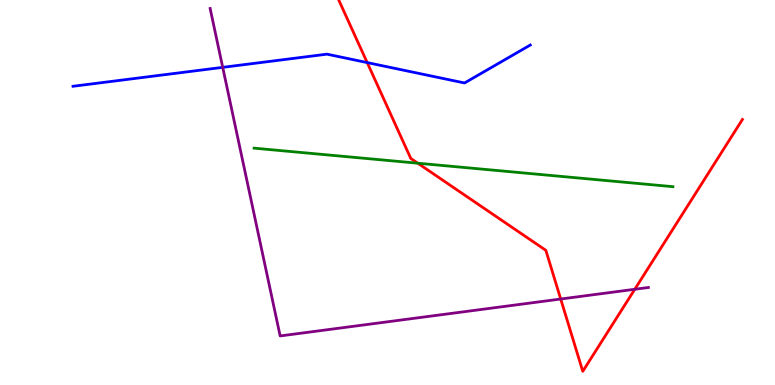[{'lines': ['blue', 'red'], 'intersections': [{'x': 4.74, 'y': 8.37}]}, {'lines': ['green', 'red'], 'intersections': [{'x': 5.39, 'y': 5.76}]}, {'lines': ['purple', 'red'], 'intersections': [{'x': 7.23, 'y': 2.23}, {'x': 8.19, 'y': 2.49}]}, {'lines': ['blue', 'green'], 'intersections': []}, {'lines': ['blue', 'purple'], 'intersections': [{'x': 2.87, 'y': 8.25}]}, {'lines': ['green', 'purple'], 'intersections': []}]